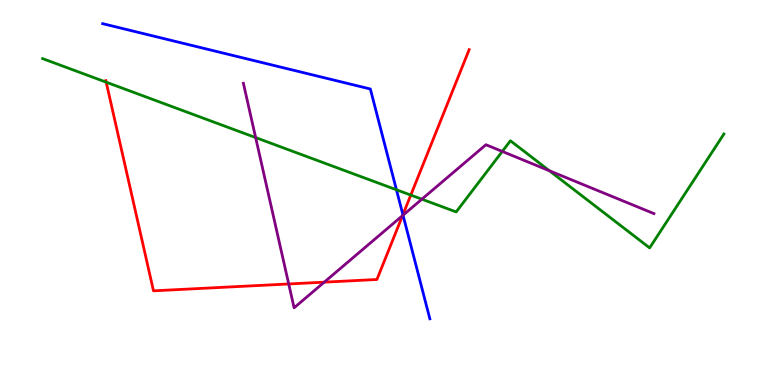[{'lines': ['blue', 'red'], 'intersections': [{'x': 5.2, 'y': 4.42}]}, {'lines': ['green', 'red'], 'intersections': [{'x': 1.37, 'y': 7.87}, {'x': 5.3, 'y': 4.93}]}, {'lines': ['purple', 'red'], 'intersections': [{'x': 3.73, 'y': 2.62}, {'x': 4.18, 'y': 2.67}, {'x': 5.19, 'y': 4.4}]}, {'lines': ['blue', 'green'], 'intersections': [{'x': 5.12, 'y': 5.07}]}, {'lines': ['blue', 'purple'], 'intersections': [{'x': 5.2, 'y': 4.41}]}, {'lines': ['green', 'purple'], 'intersections': [{'x': 3.3, 'y': 6.43}, {'x': 5.44, 'y': 4.83}, {'x': 6.48, 'y': 6.07}, {'x': 7.09, 'y': 5.57}]}]